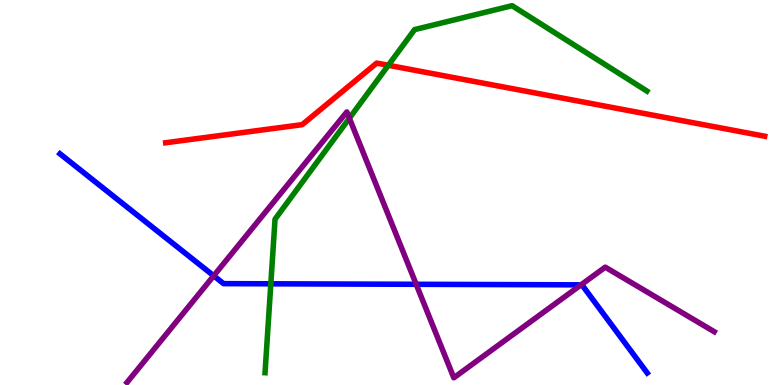[{'lines': ['blue', 'red'], 'intersections': []}, {'lines': ['green', 'red'], 'intersections': [{'x': 5.01, 'y': 8.3}]}, {'lines': ['purple', 'red'], 'intersections': []}, {'lines': ['blue', 'green'], 'intersections': [{'x': 3.49, 'y': 2.63}]}, {'lines': ['blue', 'purple'], 'intersections': [{'x': 2.76, 'y': 2.84}, {'x': 5.37, 'y': 2.62}, {'x': 7.5, 'y': 2.6}]}, {'lines': ['green', 'purple'], 'intersections': [{'x': 4.51, 'y': 6.93}]}]